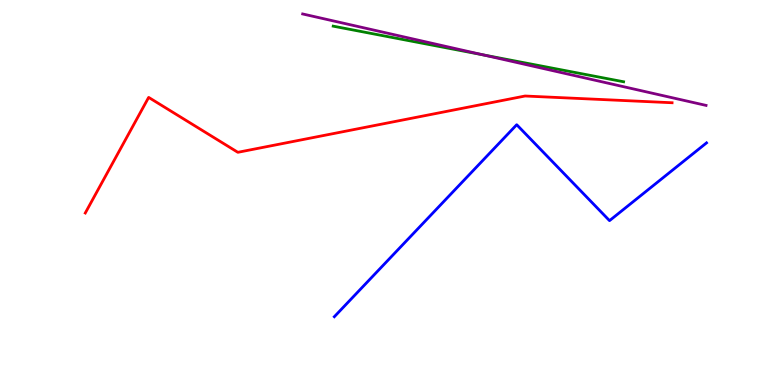[{'lines': ['blue', 'red'], 'intersections': []}, {'lines': ['green', 'red'], 'intersections': []}, {'lines': ['purple', 'red'], 'intersections': []}, {'lines': ['blue', 'green'], 'intersections': []}, {'lines': ['blue', 'purple'], 'intersections': []}, {'lines': ['green', 'purple'], 'intersections': [{'x': 6.24, 'y': 8.57}]}]